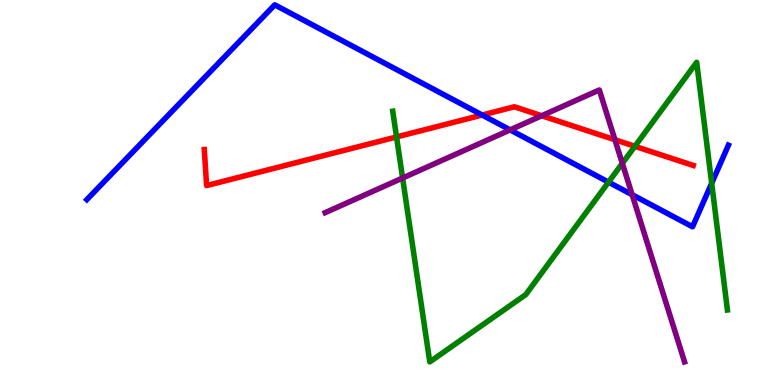[{'lines': ['blue', 'red'], 'intersections': [{'x': 6.22, 'y': 7.01}]}, {'lines': ['green', 'red'], 'intersections': [{'x': 5.12, 'y': 6.44}, {'x': 8.19, 'y': 6.2}]}, {'lines': ['purple', 'red'], 'intersections': [{'x': 6.99, 'y': 6.99}, {'x': 7.93, 'y': 6.37}]}, {'lines': ['blue', 'green'], 'intersections': [{'x': 7.85, 'y': 5.27}, {'x': 9.18, 'y': 5.24}]}, {'lines': ['blue', 'purple'], 'intersections': [{'x': 6.58, 'y': 6.63}, {'x': 8.16, 'y': 4.94}]}, {'lines': ['green', 'purple'], 'intersections': [{'x': 5.19, 'y': 5.38}, {'x': 8.03, 'y': 5.76}]}]